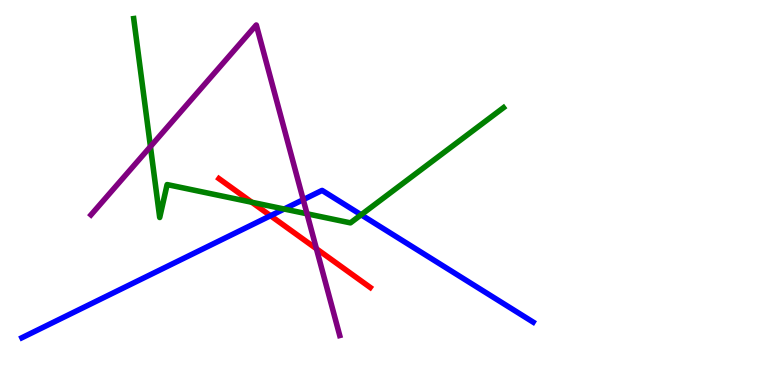[{'lines': ['blue', 'red'], 'intersections': [{'x': 3.49, 'y': 4.4}]}, {'lines': ['green', 'red'], 'intersections': [{'x': 3.25, 'y': 4.75}]}, {'lines': ['purple', 'red'], 'intersections': [{'x': 4.08, 'y': 3.54}]}, {'lines': ['blue', 'green'], 'intersections': [{'x': 3.67, 'y': 4.57}, {'x': 4.66, 'y': 4.42}]}, {'lines': ['blue', 'purple'], 'intersections': [{'x': 3.91, 'y': 4.81}]}, {'lines': ['green', 'purple'], 'intersections': [{'x': 1.94, 'y': 6.19}, {'x': 3.96, 'y': 4.45}]}]